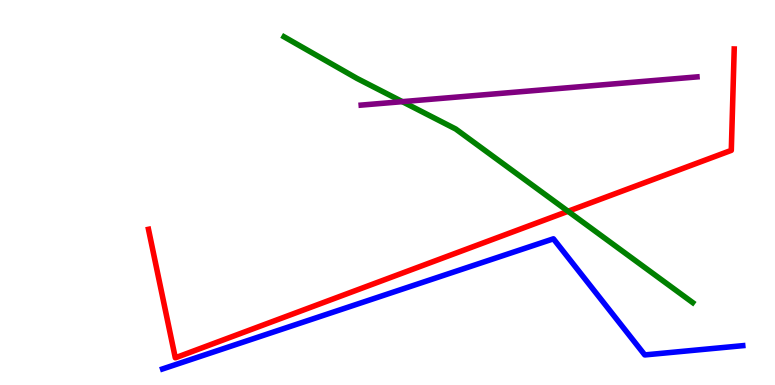[{'lines': ['blue', 'red'], 'intersections': []}, {'lines': ['green', 'red'], 'intersections': [{'x': 7.33, 'y': 4.51}]}, {'lines': ['purple', 'red'], 'intersections': []}, {'lines': ['blue', 'green'], 'intersections': []}, {'lines': ['blue', 'purple'], 'intersections': []}, {'lines': ['green', 'purple'], 'intersections': [{'x': 5.19, 'y': 7.36}]}]